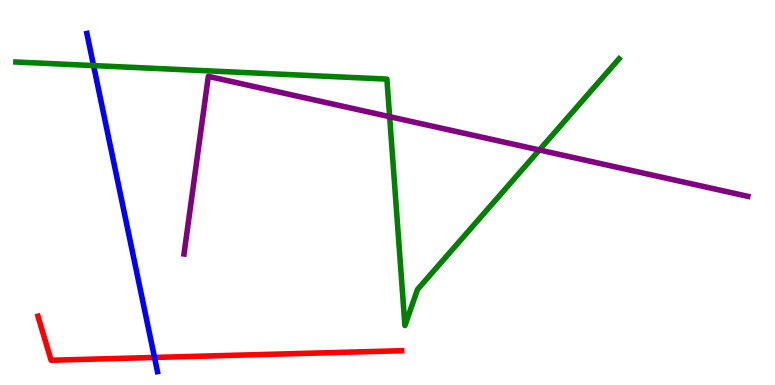[{'lines': ['blue', 'red'], 'intersections': [{'x': 1.99, 'y': 0.716}]}, {'lines': ['green', 'red'], 'intersections': []}, {'lines': ['purple', 'red'], 'intersections': []}, {'lines': ['blue', 'green'], 'intersections': [{'x': 1.21, 'y': 8.3}]}, {'lines': ['blue', 'purple'], 'intersections': []}, {'lines': ['green', 'purple'], 'intersections': [{'x': 5.03, 'y': 6.97}, {'x': 6.96, 'y': 6.1}]}]